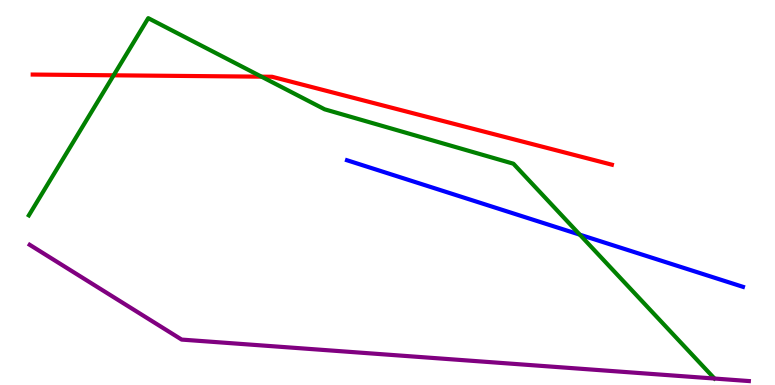[{'lines': ['blue', 'red'], 'intersections': []}, {'lines': ['green', 'red'], 'intersections': [{'x': 1.47, 'y': 8.04}, {'x': 3.37, 'y': 8.01}]}, {'lines': ['purple', 'red'], 'intersections': []}, {'lines': ['blue', 'green'], 'intersections': [{'x': 7.48, 'y': 3.9}]}, {'lines': ['blue', 'purple'], 'intersections': []}, {'lines': ['green', 'purple'], 'intersections': []}]